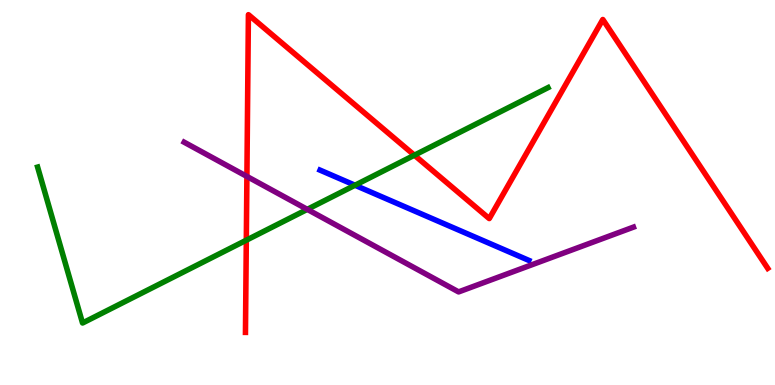[{'lines': ['blue', 'red'], 'intersections': []}, {'lines': ['green', 'red'], 'intersections': [{'x': 3.18, 'y': 3.76}, {'x': 5.35, 'y': 5.97}]}, {'lines': ['purple', 'red'], 'intersections': [{'x': 3.19, 'y': 5.42}]}, {'lines': ['blue', 'green'], 'intersections': [{'x': 4.58, 'y': 5.19}]}, {'lines': ['blue', 'purple'], 'intersections': []}, {'lines': ['green', 'purple'], 'intersections': [{'x': 3.96, 'y': 4.56}]}]